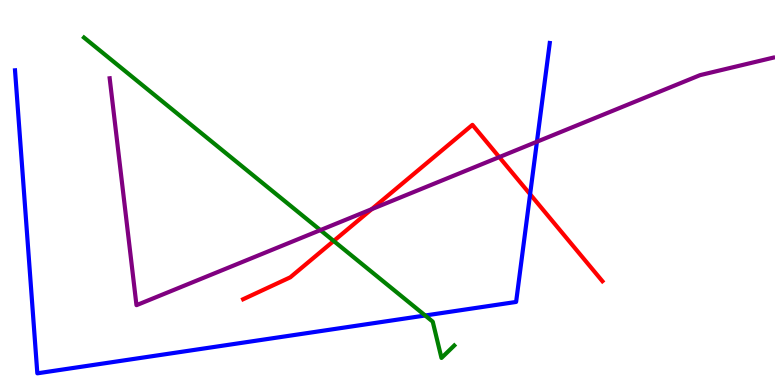[{'lines': ['blue', 'red'], 'intersections': [{'x': 6.84, 'y': 4.96}]}, {'lines': ['green', 'red'], 'intersections': [{'x': 4.31, 'y': 3.74}]}, {'lines': ['purple', 'red'], 'intersections': [{'x': 4.8, 'y': 4.57}, {'x': 6.44, 'y': 5.92}]}, {'lines': ['blue', 'green'], 'intersections': [{'x': 5.49, 'y': 1.81}]}, {'lines': ['blue', 'purple'], 'intersections': [{'x': 6.93, 'y': 6.32}]}, {'lines': ['green', 'purple'], 'intersections': [{'x': 4.13, 'y': 4.02}]}]